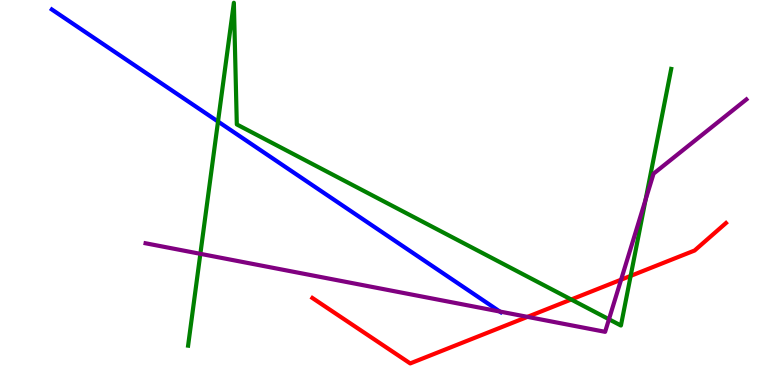[{'lines': ['blue', 'red'], 'intersections': []}, {'lines': ['green', 'red'], 'intersections': [{'x': 7.37, 'y': 2.22}, {'x': 8.14, 'y': 2.83}]}, {'lines': ['purple', 'red'], 'intersections': [{'x': 6.81, 'y': 1.77}, {'x': 8.01, 'y': 2.74}]}, {'lines': ['blue', 'green'], 'intersections': [{'x': 2.81, 'y': 6.84}]}, {'lines': ['blue', 'purple'], 'intersections': [{'x': 6.45, 'y': 1.91}]}, {'lines': ['green', 'purple'], 'intersections': [{'x': 2.59, 'y': 3.41}, {'x': 7.86, 'y': 1.71}, {'x': 8.33, 'y': 4.81}]}]